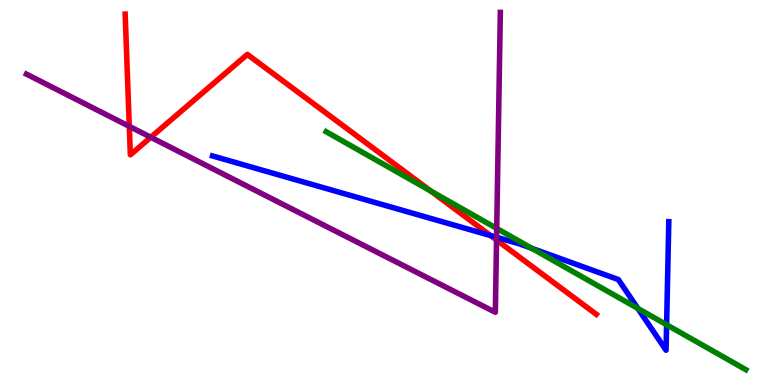[{'lines': ['blue', 'red'], 'intersections': [{'x': 6.33, 'y': 3.88}]}, {'lines': ['green', 'red'], 'intersections': [{'x': 5.56, 'y': 5.04}]}, {'lines': ['purple', 'red'], 'intersections': [{'x': 1.67, 'y': 6.72}, {'x': 1.95, 'y': 6.43}, {'x': 6.41, 'y': 3.77}]}, {'lines': ['blue', 'green'], 'intersections': [{'x': 6.86, 'y': 3.55}, {'x': 8.23, 'y': 1.99}, {'x': 8.6, 'y': 1.57}]}, {'lines': ['blue', 'purple'], 'intersections': [{'x': 6.41, 'y': 3.84}]}, {'lines': ['green', 'purple'], 'intersections': [{'x': 6.41, 'y': 4.07}]}]